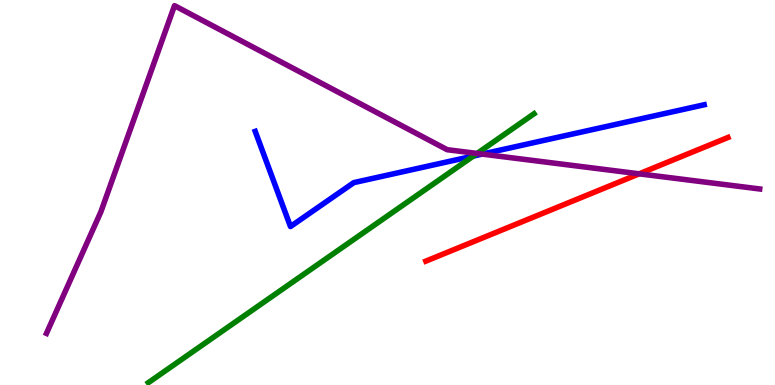[{'lines': ['blue', 'red'], 'intersections': []}, {'lines': ['green', 'red'], 'intersections': []}, {'lines': ['purple', 'red'], 'intersections': [{'x': 8.25, 'y': 5.49}]}, {'lines': ['blue', 'green'], 'intersections': [{'x': 6.11, 'y': 5.95}]}, {'lines': ['blue', 'purple'], 'intersections': [{'x': 6.22, 'y': 6.0}]}, {'lines': ['green', 'purple'], 'intersections': [{'x': 6.16, 'y': 6.01}]}]